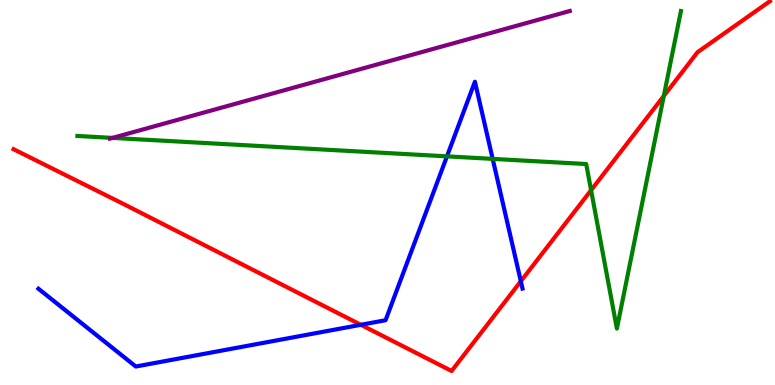[{'lines': ['blue', 'red'], 'intersections': [{'x': 4.66, 'y': 1.56}, {'x': 6.72, 'y': 2.69}]}, {'lines': ['green', 'red'], 'intersections': [{'x': 7.63, 'y': 5.06}, {'x': 8.57, 'y': 7.51}]}, {'lines': ['purple', 'red'], 'intersections': []}, {'lines': ['blue', 'green'], 'intersections': [{'x': 5.77, 'y': 5.94}, {'x': 6.36, 'y': 5.87}]}, {'lines': ['blue', 'purple'], 'intersections': []}, {'lines': ['green', 'purple'], 'intersections': [{'x': 1.45, 'y': 6.42}]}]